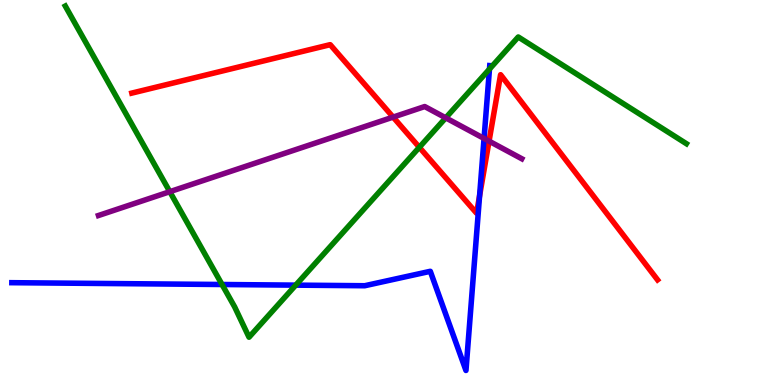[{'lines': ['blue', 'red'], 'intersections': [{'x': 6.19, 'y': 4.91}]}, {'lines': ['green', 'red'], 'intersections': [{'x': 5.41, 'y': 6.17}]}, {'lines': ['purple', 'red'], 'intersections': [{'x': 5.07, 'y': 6.96}, {'x': 6.31, 'y': 6.33}]}, {'lines': ['blue', 'green'], 'intersections': [{'x': 2.87, 'y': 2.61}, {'x': 3.82, 'y': 2.59}, {'x': 6.32, 'y': 8.21}]}, {'lines': ['blue', 'purple'], 'intersections': [{'x': 6.25, 'y': 6.4}]}, {'lines': ['green', 'purple'], 'intersections': [{'x': 2.19, 'y': 5.02}, {'x': 5.75, 'y': 6.94}]}]